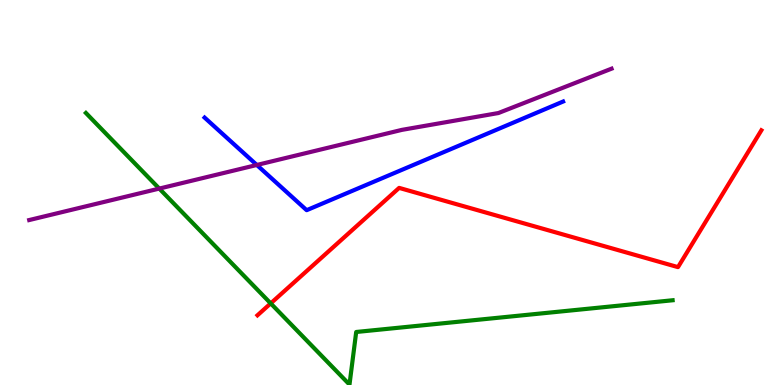[{'lines': ['blue', 'red'], 'intersections': []}, {'lines': ['green', 'red'], 'intersections': [{'x': 3.49, 'y': 2.12}]}, {'lines': ['purple', 'red'], 'intersections': []}, {'lines': ['blue', 'green'], 'intersections': []}, {'lines': ['blue', 'purple'], 'intersections': [{'x': 3.31, 'y': 5.71}]}, {'lines': ['green', 'purple'], 'intersections': [{'x': 2.06, 'y': 5.1}]}]